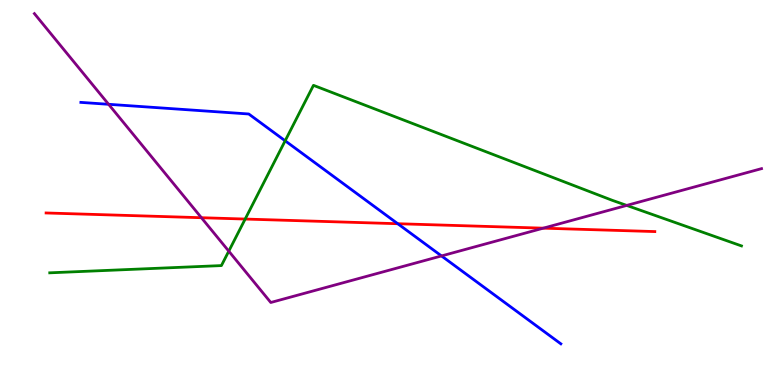[{'lines': ['blue', 'red'], 'intersections': [{'x': 5.13, 'y': 4.19}]}, {'lines': ['green', 'red'], 'intersections': [{'x': 3.16, 'y': 4.31}]}, {'lines': ['purple', 'red'], 'intersections': [{'x': 2.6, 'y': 4.35}, {'x': 7.01, 'y': 4.07}]}, {'lines': ['blue', 'green'], 'intersections': [{'x': 3.68, 'y': 6.34}]}, {'lines': ['blue', 'purple'], 'intersections': [{'x': 1.4, 'y': 7.29}, {'x': 5.7, 'y': 3.35}]}, {'lines': ['green', 'purple'], 'intersections': [{'x': 2.95, 'y': 3.48}, {'x': 8.09, 'y': 4.66}]}]